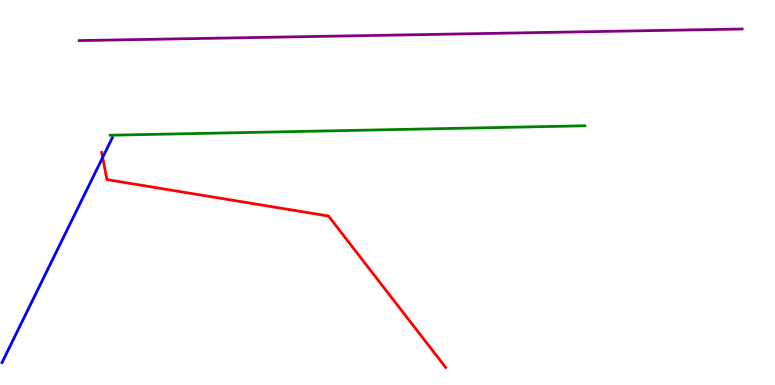[{'lines': ['blue', 'red'], 'intersections': [{'x': 1.32, 'y': 5.91}]}, {'lines': ['green', 'red'], 'intersections': []}, {'lines': ['purple', 'red'], 'intersections': []}, {'lines': ['blue', 'green'], 'intersections': []}, {'lines': ['blue', 'purple'], 'intersections': []}, {'lines': ['green', 'purple'], 'intersections': []}]